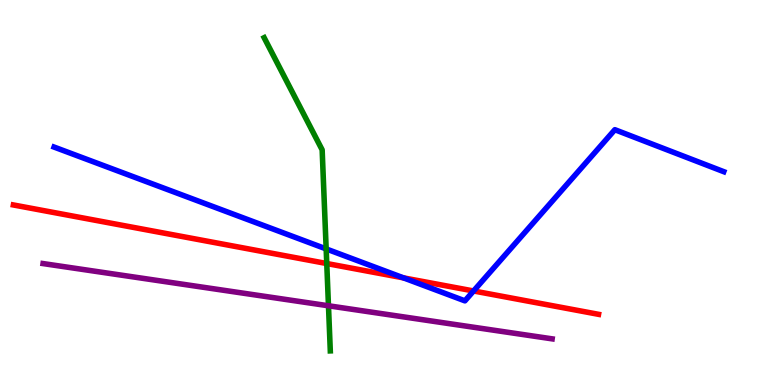[{'lines': ['blue', 'red'], 'intersections': [{'x': 5.21, 'y': 2.78}, {'x': 6.11, 'y': 2.44}]}, {'lines': ['green', 'red'], 'intersections': [{'x': 4.22, 'y': 3.16}]}, {'lines': ['purple', 'red'], 'intersections': []}, {'lines': ['blue', 'green'], 'intersections': [{'x': 4.21, 'y': 3.53}]}, {'lines': ['blue', 'purple'], 'intersections': []}, {'lines': ['green', 'purple'], 'intersections': [{'x': 4.24, 'y': 2.06}]}]